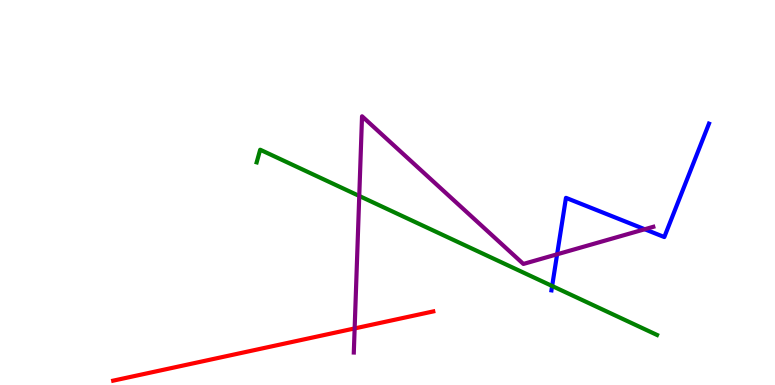[{'lines': ['blue', 'red'], 'intersections': []}, {'lines': ['green', 'red'], 'intersections': []}, {'lines': ['purple', 'red'], 'intersections': [{'x': 4.58, 'y': 1.47}]}, {'lines': ['blue', 'green'], 'intersections': [{'x': 7.12, 'y': 2.57}]}, {'lines': ['blue', 'purple'], 'intersections': [{'x': 7.19, 'y': 3.39}, {'x': 8.32, 'y': 4.05}]}, {'lines': ['green', 'purple'], 'intersections': [{'x': 4.64, 'y': 4.91}]}]